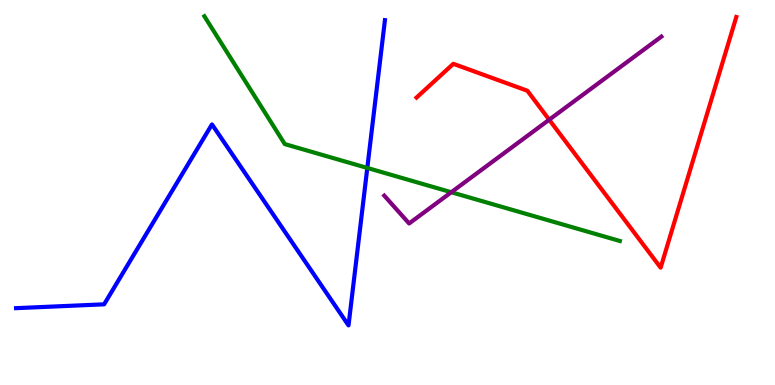[{'lines': ['blue', 'red'], 'intersections': []}, {'lines': ['green', 'red'], 'intersections': []}, {'lines': ['purple', 'red'], 'intersections': [{'x': 7.09, 'y': 6.89}]}, {'lines': ['blue', 'green'], 'intersections': [{'x': 4.74, 'y': 5.64}]}, {'lines': ['blue', 'purple'], 'intersections': []}, {'lines': ['green', 'purple'], 'intersections': [{'x': 5.82, 'y': 5.01}]}]